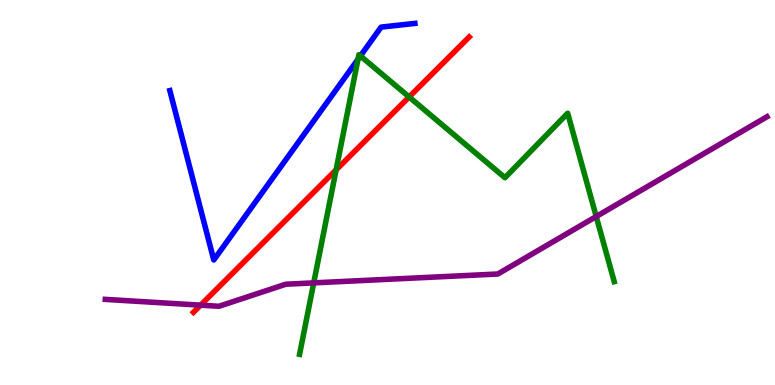[{'lines': ['blue', 'red'], 'intersections': []}, {'lines': ['green', 'red'], 'intersections': [{'x': 4.34, 'y': 5.59}, {'x': 5.28, 'y': 7.48}]}, {'lines': ['purple', 'red'], 'intersections': [{'x': 2.59, 'y': 2.07}]}, {'lines': ['blue', 'green'], 'intersections': [{'x': 4.62, 'y': 8.46}, {'x': 4.65, 'y': 8.55}]}, {'lines': ['blue', 'purple'], 'intersections': []}, {'lines': ['green', 'purple'], 'intersections': [{'x': 4.05, 'y': 2.65}, {'x': 7.69, 'y': 4.38}]}]